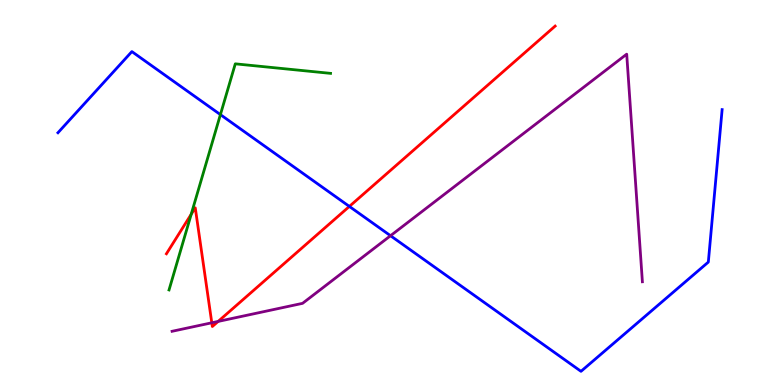[{'lines': ['blue', 'red'], 'intersections': [{'x': 4.51, 'y': 4.64}]}, {'lines': ['green', 'red'], 'intersections': [{'x': 2.47, 'y': 4.43}]}, {'lines': ['purple', 'red'], 'intersections': [{'x': 2.73, 'y': 1.62}, {'x': 2.81, 'y': 1.65}]}, {'lines': ['blue', 'green'], 'intersections': [{'x': 2.84, 'y': 7.02}]}, {'lines': ['blue', 'purple'], 'intersections': [{'x': 5.04, 'y': 3.88}]}, {'lines': ['green', 'purple'], 'intersections': []}]